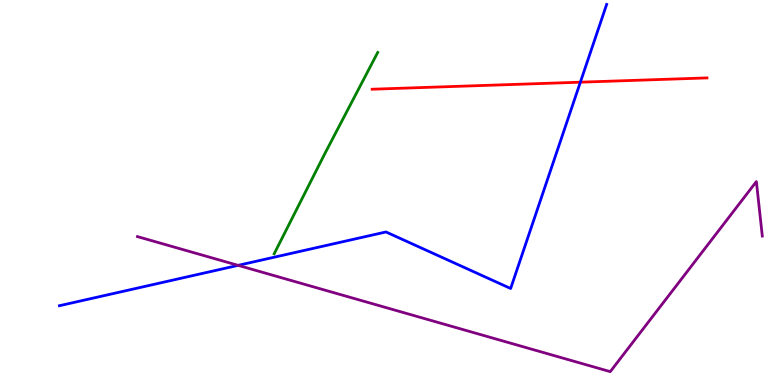[{'lines': ['blue', 'red'], 'intersections': [{'x': 7.49, 'y': 7.87}]}, {'lines': ['green', 'red'], 'intersections': []}, {'lines': ['purple', 'red'], 'intersections': []}, {'lines': ['blue', 'green'], 'intersections': []}, {'lines': ['blue', 'purple'], 'intersections': [{'x': 3.07, 'y': 3.11}]}, {'lines': ['green', 'purple'], 'intersections': []}]